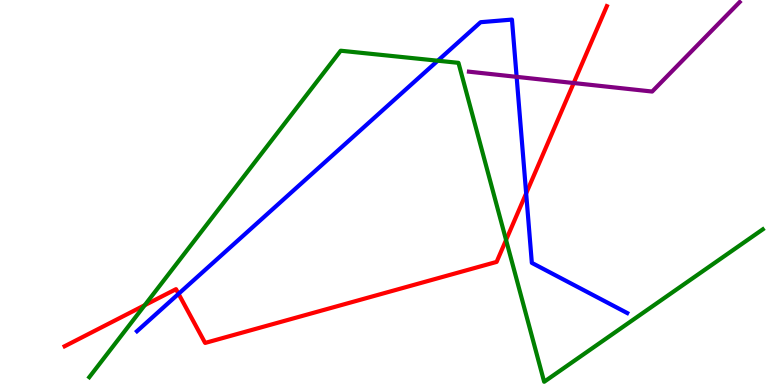[{'lines': ['blue', 'red'], 'intersections': [{'x': 2.3, 'y': 2.37}, {'x': 6.79, 'y': 4.98}]}, {'lines': ['green', 'red'], 'intersections': [{'x': 1.87, 'y': 2.07}, {'x': 6.53, 'y': 3.77}]}, {'lines': ['purple', 'red'], 'intersections': [{'x': 7.4, 'y': 7.84}]}, {'lines': ['blue', 'green'], 'intersections': [{'x': 5.65, 'y': 8.42}]}, {'lines': ['blue', 'purple'], 'intersections': [{'x': 6.67, 'y': 8.0}]}, {'lines': ['green', 'purple'], 'intersections': []}]